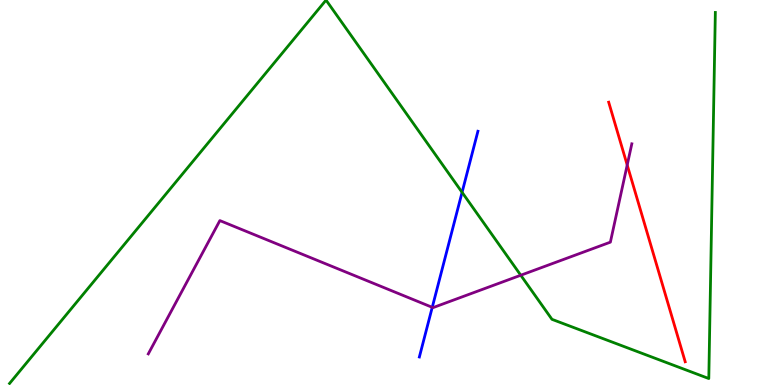[{'lines': ['blue', 'red'], 'intersections': []}, {'lines': ['green', 'red'], 'intersections': []}, {'lines': ['purple', 'red'], 'intersections': [{'x': 8.09, 'y': 5.71}]}, {'lines': ['blue', 'green'], 'intersections': [{'x': 5.96, 'y': 5.0}]}, {'lines': ['blue', 'purple'], 'intersections': [{'x': 5.58, 'y': 2.02}]}, {'lines': ['green', 'purple'], 'intersections': [{'x': 6.72, 'y': 2.85}]}]